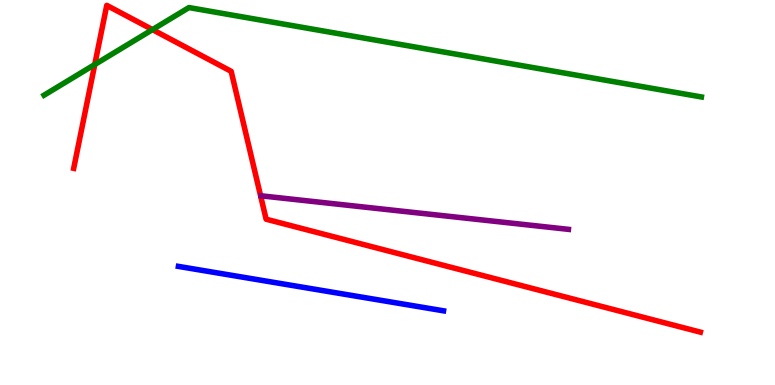[{'lines': ['blue', 'red'], 'intersections': []}, {'lines': ['green', 'red'], 'intersections': [{'x': 1.22, 'y': 8.32}, {'x': 1.97, 'y': 9.23}]}, {'lines': ['purple', 'red'], 'intersections': []}, {'lines': ['blue', 'green'], 'intersections': []}, {'lines': ['blue', 'purple'], 'intersections': []}, {'lines': ['green', 'purple'], 'intersections': []}]